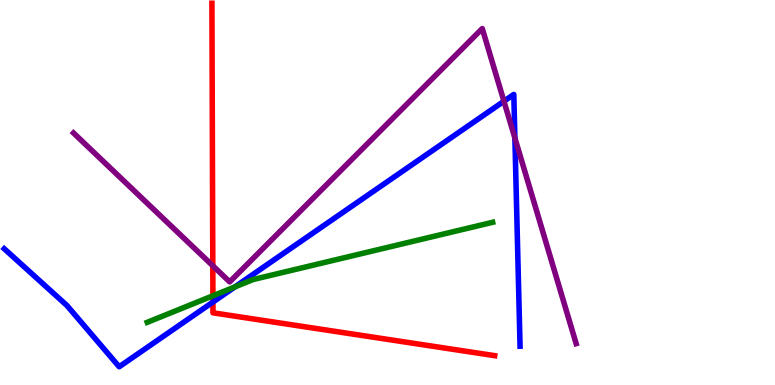[{'lines': ['blue', 'red'], 'intersections': [{'x': 2.75, 'y': 2.15}]}, {'lines': ['green', 'red'], 'intersections': [{'x': 2.75, 'y': 2.32}]}, {'lines': ['purple', 'red'], 'intersections': [{'x': 2.75, 'y': 3.1}]}, {'lines': ['blue', 'green'], 'intersections': [{'x': 3.03, 'y': 2.55}]}, {'lines': ['blue', 'purple'], 'intersections': [{'x': 6.5, 'y': 7.37}, {'x': 6.64, 'y': 6.42}]}, {'lines': ['green', 'purple'], 'intersections': []}]